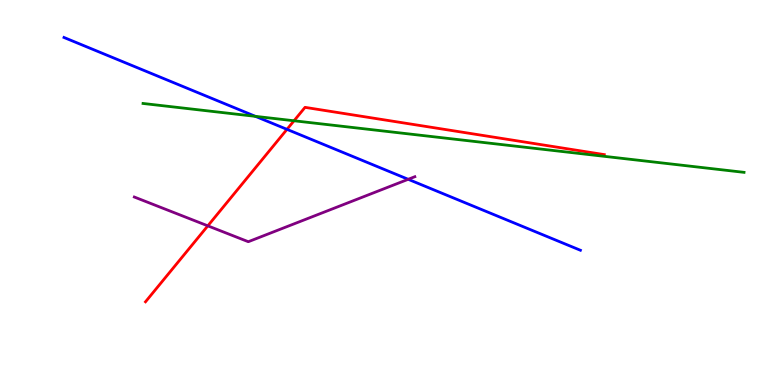[{'lines': ['blue', 'red'], 'intersections': [{'x': 3.7, 'y': 6.64}]}, {'lines': ['green', 'red'], 'intersections': [{'x': 3.79, 'y': 6.86}]}, {'lines': ['purple', 'red'], 'intersections': [{'x': 2.68, 'y': 4.13}]}, {'lines': ['blue', 'green'], 'intersections': [{'x': 3.3, 'y': 6.98}]}, {'lines': ['blue', 'purple'], 'intersections': [{'x': 5.27, 'y': 5.34}]}, {'lines': ['green', 'purple'], 'intersections': []}]